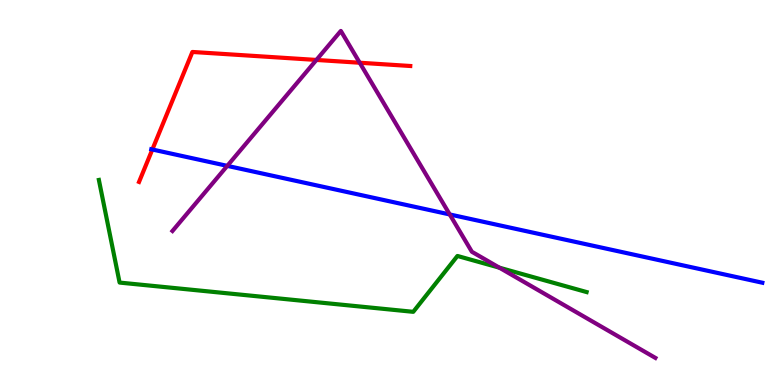[{'lines': ['blue', 'red'], 'intersections': [{'x': 1.97, 'y': 6.12}]}, {'lines': ['green', 'red'], 'intersections': []}, {'lines': ['purple', 'red'], 'intersections': [{'x': 4.08, 'y': 8.44}, {'x': 4.64, 'y': 8.37}]}, {'lines': ['blue', 'green'], 'intersections': []}, {'lines': ['blue', 'purple'], 'intersections': [{'x': 2.93, 'y': 5.69}, {'x': 5.8, 'y': 4.43}]}, {'lines': ['green', 'purple'], 'intersections': [{'x': 6.44, 'y': 3.05}]}]